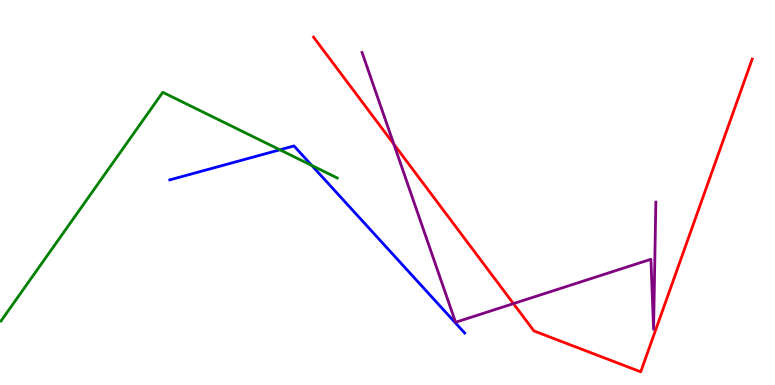[{'lines': ['blue', 'red'], 'intersections': []}, {'lines': ['green', 'red'], 'intersections': []}, {'lines': ['purple', 'red'], 'intersections': [{'x': 5.08, 'y': 6.26}, {'x': 6.62, 'y': 2.11}]}, {'lines': ['blue', 'green'], 'intersections': [{'x': 3.61, 'y': 6.11}, {'x': 4.02, 'y': 5.7}]}, {'lines': ['blue', 'purple'], 'intersections': []}, {'lines': ['green', 'purple'], 'intersections': []}]